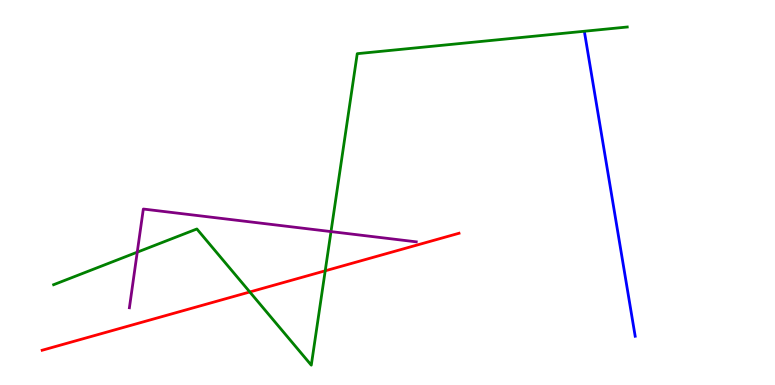[{'lines': ['blue', 'red'], 'intersections': []}, {'lines': ['green', 'red'], 'intersections': [{'x': 3.22, 'y': 2.42}, {'x': 4.2, 'y': 2.97}]}, {'lines': ['purple', 'red'], 'intersections': []}, {'lines': ['blue', 'green'], 'intersections': []}, {'lines': ['blue', 'purple'], 'intersections': []}, {'lines': ['green', 'purple'], 'intersections': [{'x': 1.77, 'y': 3.45}, {'x': 4.27, 'y': 3.98}]}]